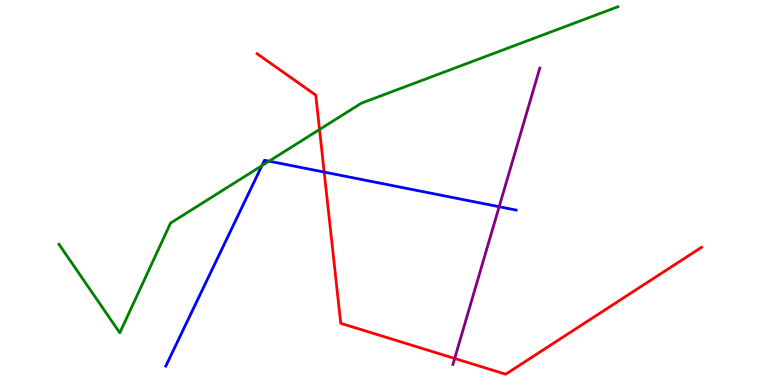[{'lines': ['blue', 'red'], 'intersections': [{'x': 4.18, 'y': 5.53}]}, {'lines': ['green', 'red'], 'intersections': [{'x': 4.12, 'y': 6.64}]}, {'lines': ['purple', 'red'], 'intersections': [{'x': 5.87, 'y': 0.689}]}, {'lines': ['blue', 'green'], 'intersections': [{'x': 3.38, 'y': 5.7}, {'x': 3.47, 'y': 5.81}]}, {'lines': ['blue', 'purple'], 'intersections': [{'x': 6.44, 'y': 4.63}]}, {'lines': ['green', 'purple'], 'intersections': []}]